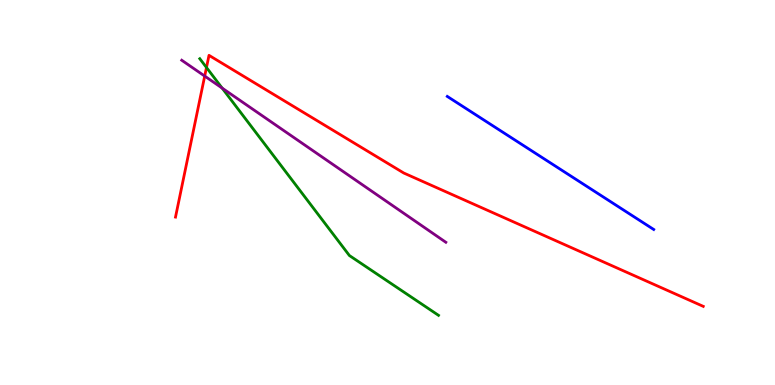[{'lines': ['blue', 'red'], 'intersections': []}, {'lines': ['green', 'red'], 'intersections': [{'x': 2.66, 'y': 8.25}]}, {'lines': ['purple', 'red'], 'intersections': [{'x': 2.64, 'y': 8.02}]}, {'lines': ['blue', 'green'], 'intersections': []}, {'lines': ['blue', 'purple'], 'intersections': []}, {'lines': ['green', 'purple'], 'intersections': [{'x': 2.87, 'y': 7.71}]}]